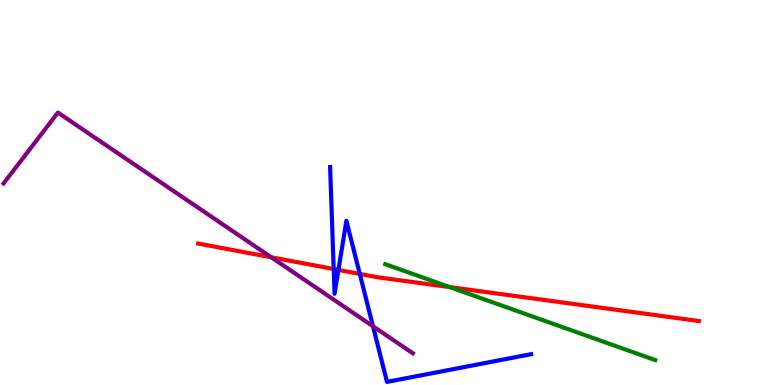[{'lines': ['blue', 'red'], 'intersections': [{'x': 4.31, 'y': 3.01}, {'x': 4.37, 'y': 2.99}, {'x': 4.64, 'y': 2.89}]}, {'lines': ['green', 'red'], 'intersections': [{'x': 5.8, 'y': 2.54}]}, {'lines': ['purple', 'red'], 'intersections': [{'x': 3.5, 'y': 3.32}]}, {'lines': ['blue', 'green'], 'intersections': []}, {'lines': ['blue', 'purple'], 'intersections': [{'x': 4.81, 'y': 1.53}]}, {'lines': ['green', 'purple'], 'intersections': []}]